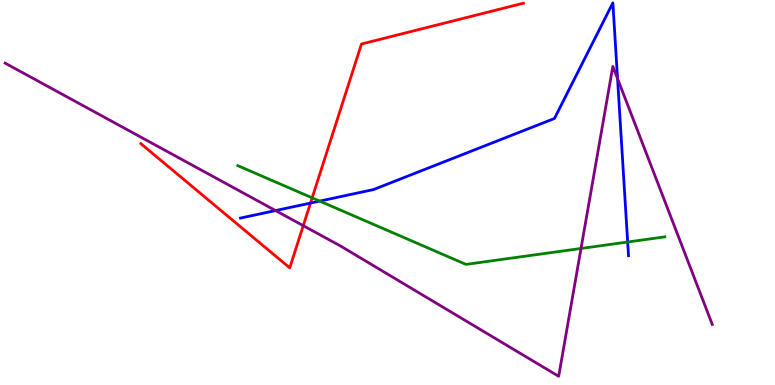[{'lines': ['blue', 'red'], 'intersections': [{'x': 4.01, 'y': 4.73}]}, {'lines': ['green', 'red'], 'intersections': [{'x': 4.03, 'y': 4.86}]}, {'lines': ['purple', 'red'], 'intersections': [{'x': 3.91, 'y': 4.14}]}, {'lines': ['blue', 'green'], 'intersections': [{'x': 4.13, 'y': 4.78}, {'x': 8.1, 'y': 3.71}]}, {'lines': ['blue', 'purple'], 'intersections': [{'x': 3.56, 'y': 4.53}, {'x': 7.97, 'y': 7.96}]}, {'lines': ['green', 'purple'], 'intersections': [{'x': 7.5, 'y': 3.55}]}]